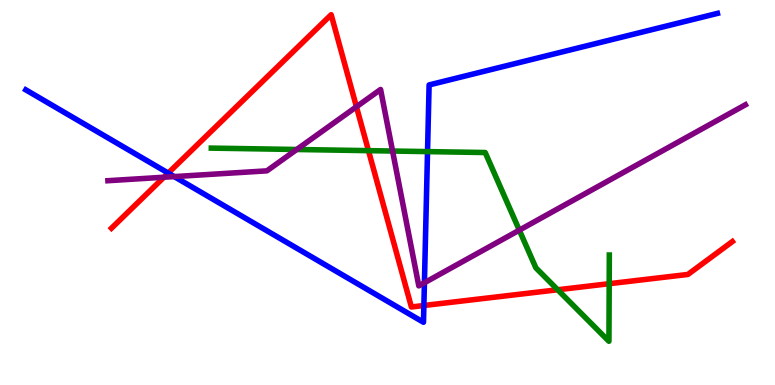[{'lines': ['blue', 'red'], 'intersections': [{'x': 2.17, 'y': 5.5}, {'x': 5.47, 'y': 2.06}]}, {'lines': ['green', 'red'], 'intersections': [{'x': 4.75, 'y': 6.09}, {'x': 7.2, 'y': 2.47}, {'x': 7.86, 'y': 2.63}]}, {'lines': ['purple', 'red'], 'intersections': [{'x': 2.12, 'y': 5.4}, {'x': 4.6, 'y': 7.23}]}, {'lines': ['blue', 'green'], 'intersections': [{'x': 5.52, 'y': 6.06}]}, {'lines': ['blue', 'purple'], 'intersections': [{'x': 2.25, 'y': 5.41}, {'x': 5.48, 'y': 2.66}]}, {'lines': ['green', 'purple'], 'intersections': [{'x': 3.83, 'y': 6.12}, {'x': 5.07, 'y': 6.08}, {'x': 6.7, 'y': 4.02}]}]